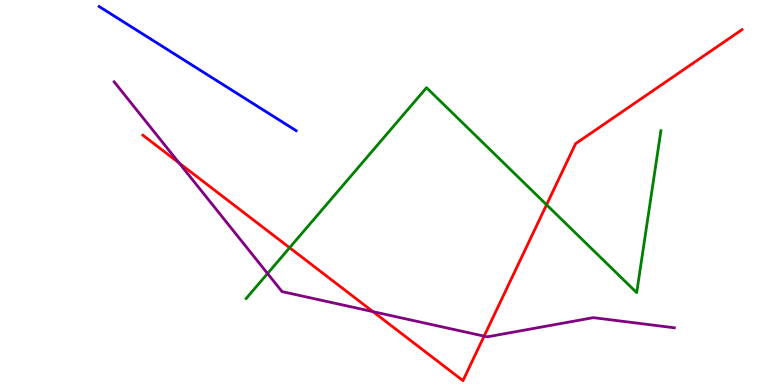[{'lines': ['blue', 'red'], 'intersections': []}, {'lines': ['green', 'red'], 'intersections': [{'x': 3.74, 'y': 3.57}, {'x': 7.05, 'y': 4.68}]}, {'lines': ['purple', 'red'], 'intersections': [{'x': 2.31, 'y': 5.77}, {'x': 4.81, 'y': 1.91}, {'x': 6.25, 'y': 1.27}]}, {'lines': ['blue', 'green'], 'intersections': []}, {'lines': ['blue', 'purple'], 'intersections': []}, {'lines': ['green', 'purple'], 'intersections': [{'x': 3.45, 'y': 2.9}]}]